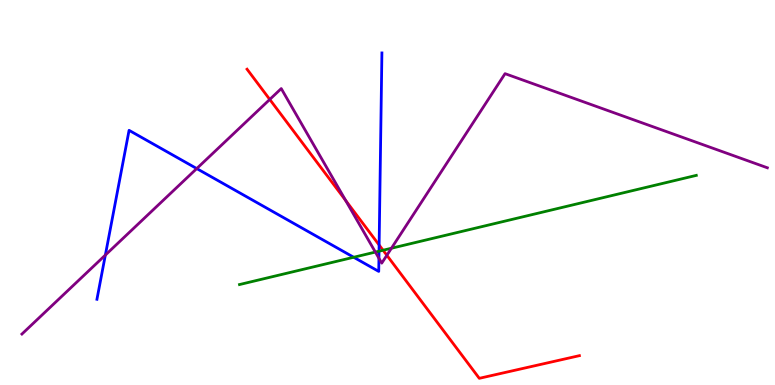[{'lines': ['blue', 'red'], 'intersections': [{'x': 4.89, 'y': 3.64}]}, {'lines': ['green', 'red'], 'intersections': [{'x': 4.94, 'y': 3.5}]}, {'lines': ['purple', 'red'], 'intersections': [{'x': 3.48, 'y': 7.42}, {'x': 4.46, 'y': 4.79}, {'x': 4.99, 'y': 3.37}]}, {'lines': ['blue', 'green'], 'intersections': [{'x': 4.56, 'y': 3.32}, {'x': 4.89, 'y': 3.48}]}, {'lines': ['blue', 'purple'], 'intersections': [{'x': 1.36, 'y': 3.37}, {'x': 2.54, 'y': 5.62}, {'x': 4.89, 'y': 3.29}]}, {'lines': ['green', 'purple'], 'intersections': [{'x': 4.84, 'y': 3.45}, {'x': 5.05, 'y': 3.55}]}]